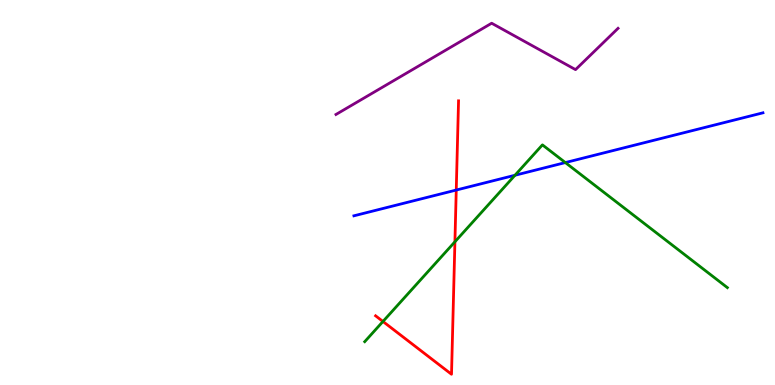[{'lines': ['blue', 'red'], 'intersections': [{'x': 5.89, 'y': 5.06}]}, {'lines': ['green', 'red'], 'intersections': [{'x': 4.94, 'y': 1.65}, {'x': 5.87, 'y': 3.72}]}, {'lines': ['purple', 'red'], 'intersections': []}, {'lines': ['blue', 'green'], 'intersections': [{'x': 6.64, 'y': 5.45}, {'x': 7.29, 'y': 5.78}]}, {'lines': ['blue', 'purple'], 'intersections': []}, {'lines': ['green', 'purple'], 'intersections': []}]